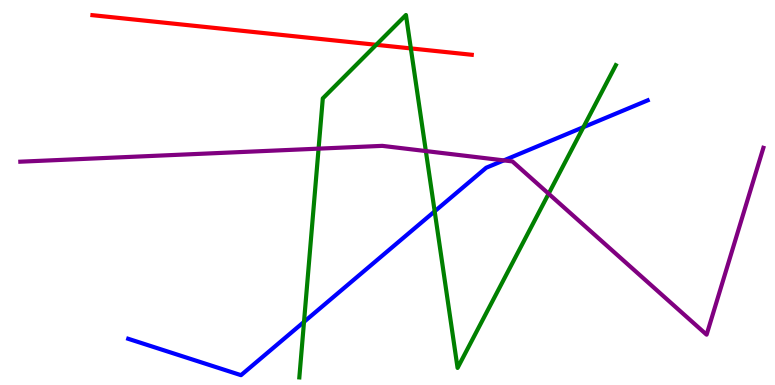[{'lines': ['blue', 'red'], 'intersections': []}, {'lines': ['green', 'red'], 'intersections': [{'x': 4.85, 'y': 8.84}, {'x': 5.3, 'y': 8.74}]}, {'lines': ['purple', 'red'], 'intersections': []}, {'lines': ['blue', 'green'], 'intersections': [{'x': 3.92, 'y': 1.64}, {'x': 5.61, 'y': 4.51}, {'x': 7.53, 'y': 6.7}]}, {'lines': ['blue', 'purple'], 'intersections': [{'x': 6.5, 'y': 5.83}]}, {'lines': ['green', 'purple'], 'intersections': [{'x': 4.11, 'y': 6.14}, {'x': 5.49, 'y': 6.08}, {'x': 7.08, 'y': 4.97}]}]